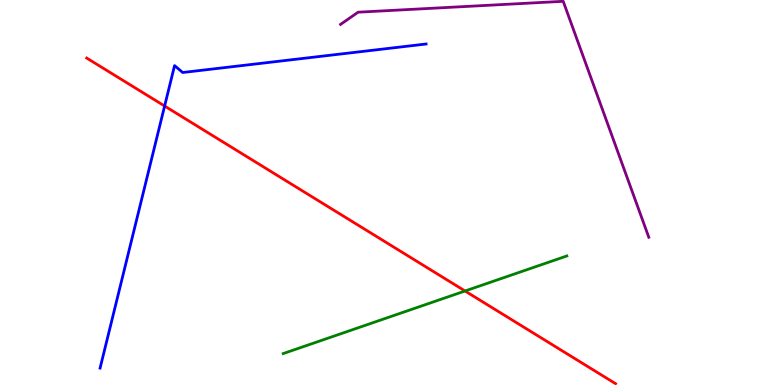[{'lines': ['blue', 'red'], 'intersections': [{'x': 2.12, 'y': 7.25}]}, {'lines': ['green', 'red'], 'intersections': [{'x': 6.0, 'y': 2.44}]}, {'lines': ['purple', 'red'], 'intersections': []}, {'lines': ['blue', 'green'], 'intersections': []}, {'lines': ['blue', 'purple'], 'intersections': []}, {'lines': ['green', 'purple'], 'intersections': []}]